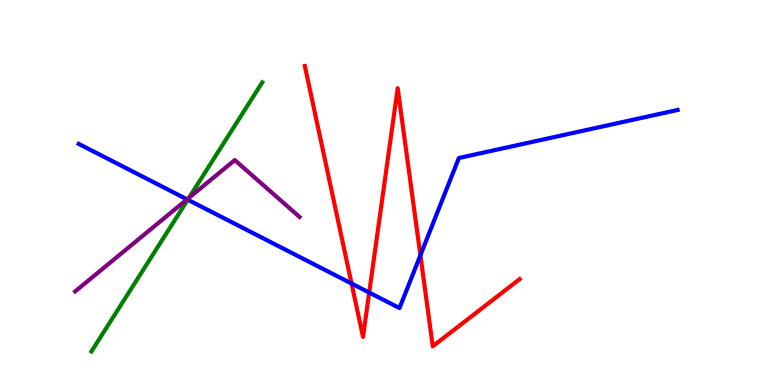[{'lines': ['blue', 'red'], 'intersections': [{'x': 4.54, 'y': 2.64}, {'x': 4.76, 'y': 2.4}, {'x': 5.42, 'y': 3.37}]}, {'lines': ['green', 'red'], 'intersections': []}, {'lines': ['purple', 'red'], 'intersections': []}, {'lines': ['blue', 'green'], 'intersections': [{'x': 2.42, 'y': 4.81}]}, {'lines': ['blue', 'purple'], 'intersections': [{'x': 2.41, 'y': 4.82}]}, {'lines': ['green', 'purple'], 'intersections': [{'x': 2.44, 'y': 4.86}]}]